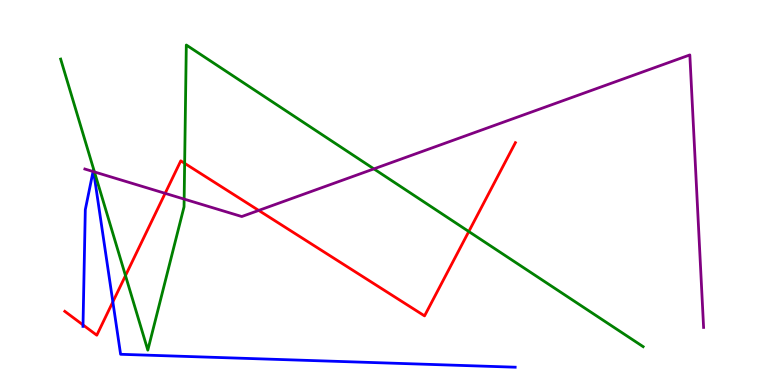[{'lines': ['blue', 'red'], 'intersections': [{'x': 1.07, 'y': 1.56}, {'x': 1.46, 'y': 2.16}]}, {'lines': ['green', 'red'], 'intersections': [{'x': 1.62, 'y': 2.84}, {'x': 2.38, 'y': 5.76}, {'x': 6.05, 'y': 3.99}]}, {'lines': ['purple', 'red'], 'intersections': [{'x': 2.13, 'y': 4.98}, {'x': 3.34, 'y': 4.53}]}, {'lines': ['blue', 'green'], 'intersections': []}, {'lines': ['blue', 'purple'], 'intersections': [{'x': 1.2, 'y': 5.54}, {'x': 1.21, 'y': 5.54}]}, {'lines': ['green', 'purple'], 'intersections': [{'x': 1.22, 'y': 5.53}, {'x': 2.38, 'y': 4.83}, {'x': 4.82, 'y': 5.61}]}]